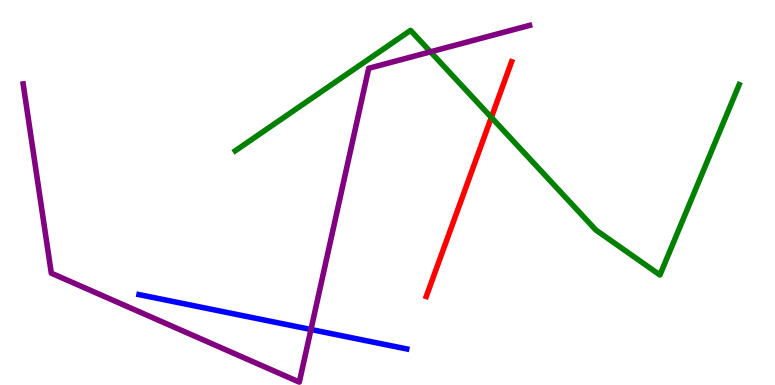[{'lines': ['blue', 'red'], 'intersections': []}, {'lines': ['green', 'red'], 'intersections': [{'x': 6.34, 'y': 6.95}]}, {'lines': ['purple', 'red'], 'intersections': []}, {'lines': ['blue', 'green'], 'intersections': []}, {'lines': ['blue', 'purple'], 'intersections': [{'x': 4.01, 'y': 1.44}]}, {'lines': ['green', 'purple'], 'intersections': [{'x': 5.55, 'y': 8.65}]}]